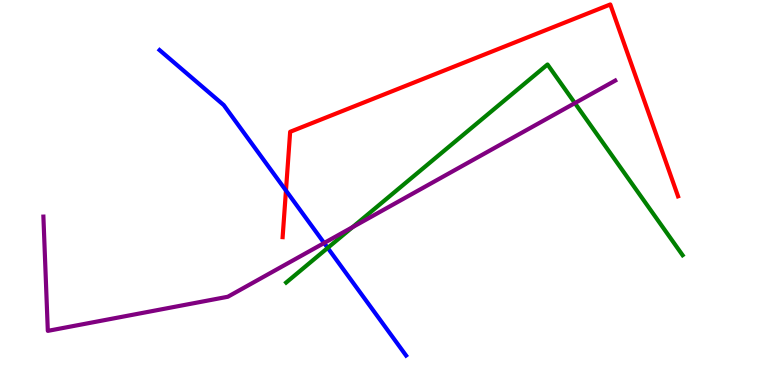[{'lines': ['blue', 'red'], 'intersections': [{'x': 3.69, 'y': 5.05}]}, {'lines': ['green', 'red'], 'intersections': []}, {'lines': ['purple', 'red'], 'intersections': []}, {'lines': ['blue', 'green'], 'intersections': [{'x': 4.23, 'y': 3.56}]}, {'lines': ['blue', 'purple'], 'intersections': [{'x': 4.18, 'y': 3.69}]}, {'lines': ['green', 'purple'], 'intersections': [{'x': 4.55, 'y': 4.1}, {'x': 7.42, 'y': 7.32}]}]